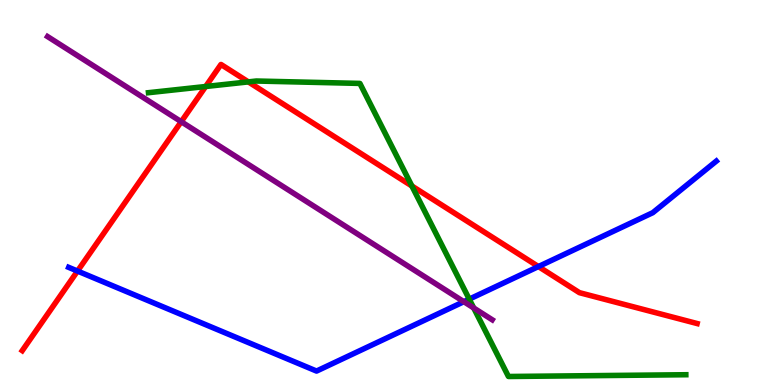[{'lines': ['blue', 'red'], 'intersections': [{'x': 1.0, 'y': 2.96}, {'x': 6.95, 'y': 3.08}]}, {'lines': ['green', 'red'], 'intersections': [{'x': 2.65, 'y': 7.75}, {'x': 3.2, 'y': 7.87}, {'x': 5.31, 'y': 5.17}]}, {'lines': ['purple', 'red'], 'intersections': [{'x': 2.34, 'y': 6.84}]}, {'lines': ['blue', 'green'], 'intersections': [{'x': 6.05, 'y': 2.23}]}, {'lines': ['blue', 'purple'], 'intersections': [{'x': 5.99, 'y': 2.16}]}, {'lines': ['green', 'purple'], 'intersections': [{'x': 6.11, 'y': 2.0}]}]